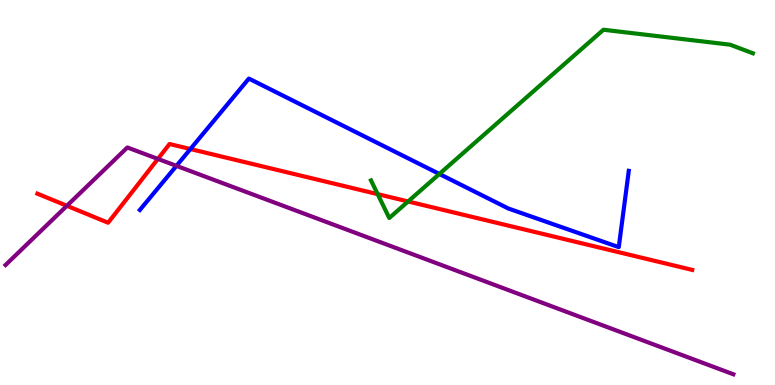[{'lines': ['blue', 'red'], 'intersections': [{'x': 2.46, 'y': 6.13}]}, {'lines': ['green', 'red'], 'intersections': [{'x': 4.87, 'y': 4.96}, {'x': 5.27, 'y': 4.77}]}, {'lines': ['purple', 'red'], 'intersections': [{'x': 0.863, 'y': 4.65}, {'x': 2.04, 'y': 5.87}]}, {'lines': ['blue', 'green'], 'intersections': [{'x': 5.67, 'y': 5.48}]}, {'lines': ['blue', 'purple'], 'intersections': [{'x': 2.28, 'y': 5.69}]}, {'lines': ['green', 'purple'], 'intersections': []}]